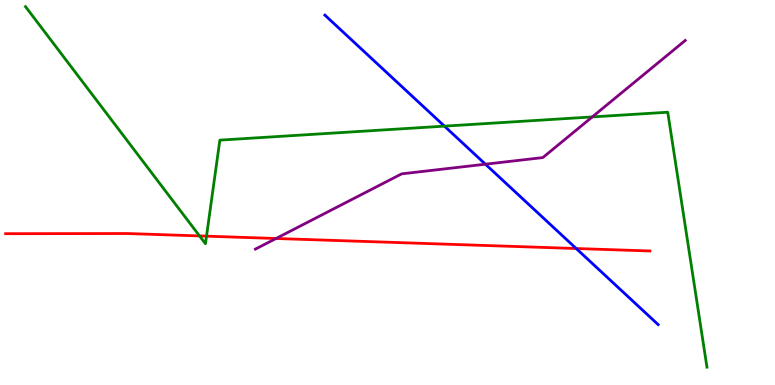[{'lines': ['blue', 'red'], 'intersections': [{'x': 7.44, 'y': 3.55}]}, {'lines': ['green', 'red'], 'intersections': [{'x': 2.57, 'y': 3.87}, {'x': 2.66, 'y': 3.87}]}, {'lines': ['purple', 'red'], 'intersections': [{'x': 3.56, 'y': 3.81}]}, {'lines': ['blue', 'green'], 'intersections': [{'x': 5.73, 'y': 6.72}]}, {'lines': ['blue', 'purple'], 'intersections': [{'x': 6.26, 'y': 5.74}]}, {'lines': ['green', 'purple'], 'intersections': [{'x': 7.64, 'y': 6.96}]}]